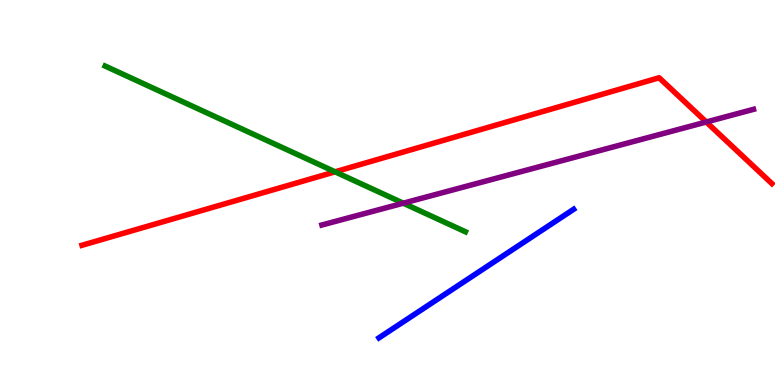[{'lines': ['blue', 'red'], 'intersections': []}, {'lines': ['green', 'red'], 'intersections': [{'x': 4.32, 'y': 5.54}]}, {'lines': ['purple', 'red'], 'intersections': [{'x': 9.11, 'y': 6.83}]}, {'lines': ['blue', 'green'], 'intersections': []}, {'lines': ['blue', 'purple'], 'intersections': []}, {'lines': ['green', 'purple'], 'intersections': [{'x': 5.2, 'y': 4.72}]}]